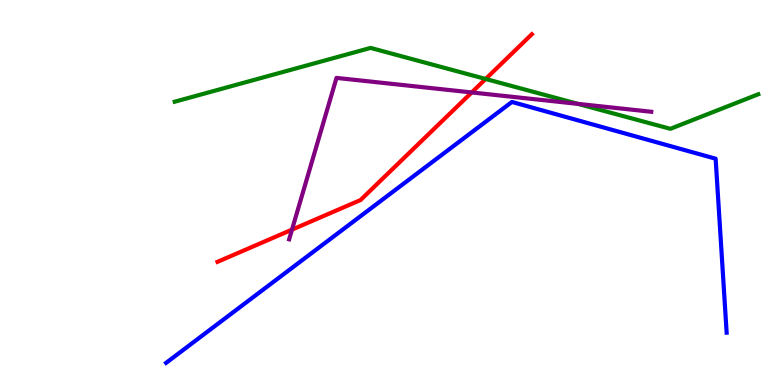[{'lines': ['blue', 'red'], 'intersections': []}, {'lines': ['green', 'red'], 'intersections': [{'x': 6.27, 'y': 7.95}]}, {'lines': ['purple', 'red'], 'intersections': [{'x': 3.77, 'y': 4.04}, {'x': 6.09, 'y': 7.6}]}, {'lines': ['blue', 'green'], 'intersections': []}, {'lines': ['blue', 'purple'], 'intersections': []}, {'lines': ['green', 'purple'], 'intersections': [{'x': 7.46, 'y': 7.3}]}]